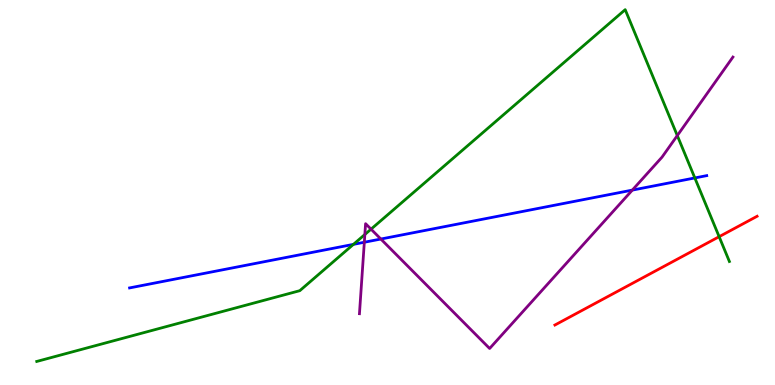[{'lines': ['blue', 'red'], 'intersections': []}, {'lines': ['green', 'red'], 'intersections': [{'x': 9.28, 'y': 3.85}]}, {'lines': ['purple', 'red'], 'intersections': []}, {'lines': ['blue', 'green'], 'intersections': [{'x': 4.56, 'y': 3.65}, {'x': 8.97, 'y': 5.38}]}, {'lines': ['blue', 'purple'], 'intersections': [{'x': 4.7, 'y': 3.71}, {'x': 4.91, 'y': 3.79}, {'x': 8.16, 'y': 5.06}]}, {'lines': ['green', 'purple'], 'intersections': [{'x': 4.71, 'y': 3.91}, {'x': 4.79, 'y': 4.05}, {'x': 8.74, 'y': 6.48}]}]